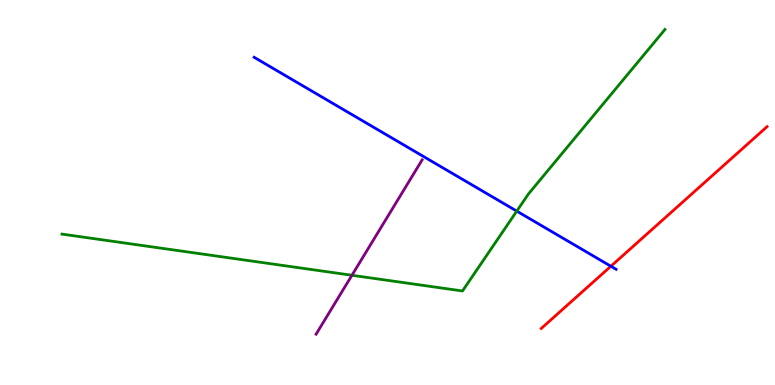[{'lines': ['blue', 'red'], 'intersections': [{'x': 7.88, 'y': 3.08}]}, {'lines': ['green', 'red'], 'intersections': []}, {'lines': ['purple', 'red'], 'intersections': []}, {'lines': ['blue', 'green'], 'intersections': [{'x': 6.67, 'y': 4.52}]}, {'lines': ['blue', 'purple'], 'intersections': []}, {'lines': ['green', 'purple'], 'intersections': [{'x': 4.54, 'y': 2.85}]}]